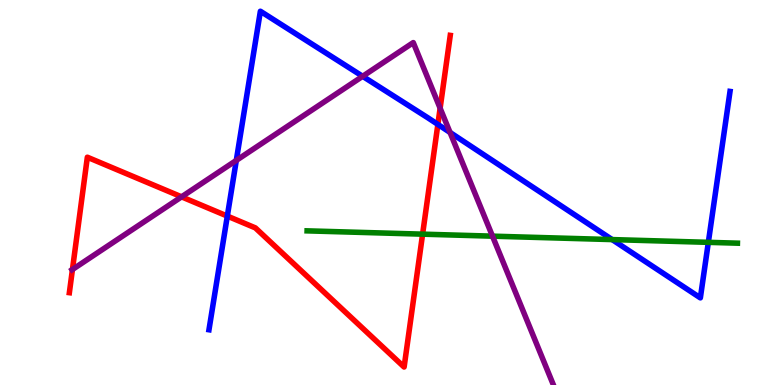[{'lines': ['blue', 'red'], 'intersections': [{'x': 2.93, 'y': 4.39}, {'x': 5.65, 'y': 6.77}]}, {'lines': ['green', 'red'], 'intersections': [{'x': 5.45, 'y': 3.92}]}, {'lines': ['purple', 'red'], 'intersections': [{'x': 0.935, 'y': 3.0}, {'x': 2.34, 'y': 4.89}, {'x': 5.68, 'y': 7.19}]}, {'lines': ['blue', 'green'], 'intersections': [{'x': 7.9, 'y': 3.78}, {'x': 9.14, 'y': 3.71}]}, {'lines': ['blue', 'purple'], 'intersections': [{'x': 3.05, 'y': 5.83}, {'x': 4.68, 'y': 8.02}, {'x': 5.81, 'y': 6.56}]}, {'lines': ['green', 'purple'], 'intersections': [{'x': 6.35, 'y': 3.87}]}]